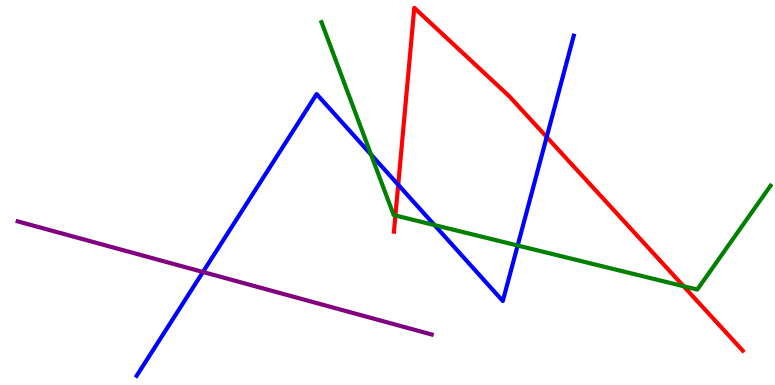[{'lines': ['blue', 'red'], 'intersections': [{'x': 5.14, 'y': 5.2}, {'x': 7.05, 'y': 6.44}]}, {'lines': ['green', 'red'], 'intersections': [{'x': 5.1, 'y': 4.4}, {'x': 8.82, 'y': 2.57}]}, {'lines': ['purple', 'red'], 'intersections': []}, {'lines': ['blue', 'green'], 'intersections': [{'x': 4.79, 'y': 5.98}, {'x': 5.61, 'y': 4.15}, {'x': 6.68, 'y': 3.62}]}, {'lines': ['blue', 'purple'], 'intersections': [{'x': 2.62, 'y': 2.94}]}, {'lines': ['green', 'purple'], 'intersections': []}]